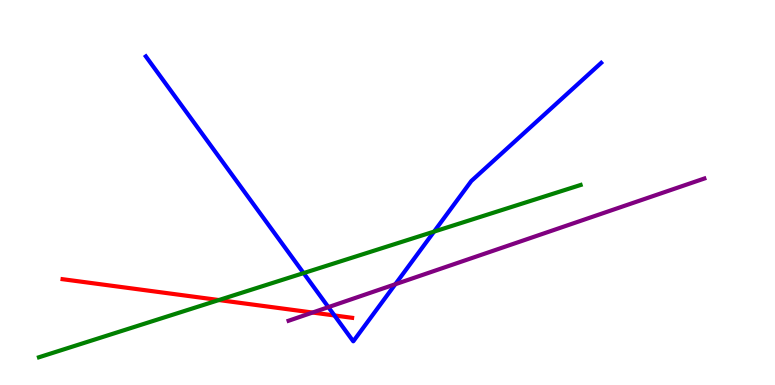[{'lines': ['blue', 'red'], 'intersections': [{'x': 4.32, 'y': 1.81}]}, {'lines': ['green', 'red'], 'intersections': [{'x': 2.82, 'y': 2.21}]}, {'lines': ['purple', 'red'], 'intersections': [{'x': 4.03, 'y': 1.88}]}, {'lines': ['blue', 'green'], 'intersections': [{'x': 3.92, 'y': 2.91}, {'x': 5.6, 'y': 3.98}]}, {'lines': ['blue', 'purple'], 'intersections': [{'x': 4.24, 'y': 2.02}, {'x': 5.1, 'y': 2.62}]}, {'lines': ['green', 'purple'], 'intersections': []}]